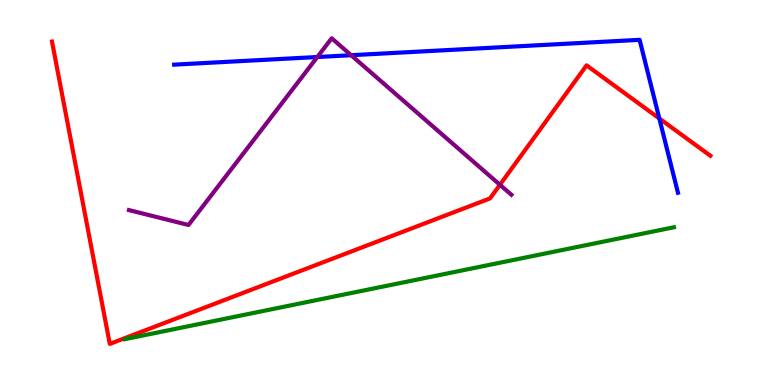[{'lines': ['blue', 'red'], 'intersections': [{'x': 8.51, 'y': 6.92}]}, {'lines': ['green', 'red'], 'intersections': []}, {'lines': ['purple', 'red'], 'intersections': [{'x': 6.45, 'y': 5.2}]}, {'lines': ['blue', 'green'], 'intersections': []}, {'lines': ['blue', 'purple'], 'intersections': [{'x': 4.09, 'y': 8.52}, {'x': 4.53, 'y': 8.57}]}, {'lines': ['green', 'purple'], 'intersections': []}]